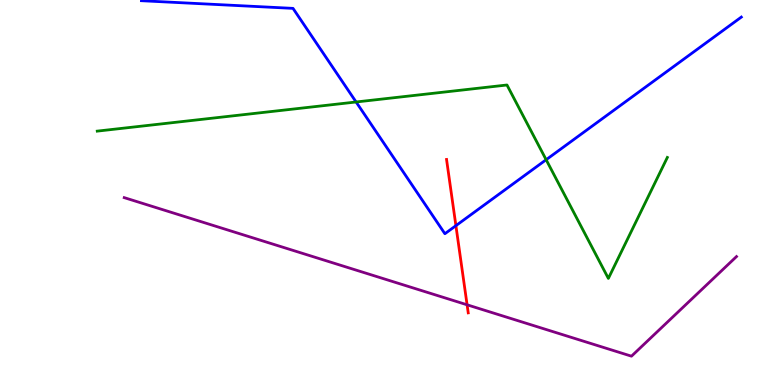[{'lines': ['blue', 'red'], 'intersections': [{'x': 5.88, 'y': 4.14}]}, {'lines': ['green', 'red'], 'intersections': []}, {'lines': ['purple', 'red'], 'intersections': [{'x': 6.03, 'y': 2.08}]}, {'lines': ['blue', 'green'], 'intersections': [{'x': 4.59, 'y': 7.35}, {'x': 7.05, 'y': 5.85}]}, {'lines': ['blue', 'purple'], 'intersections': []}, {'lines': ['green', 'purple'], 'intersections': []}]